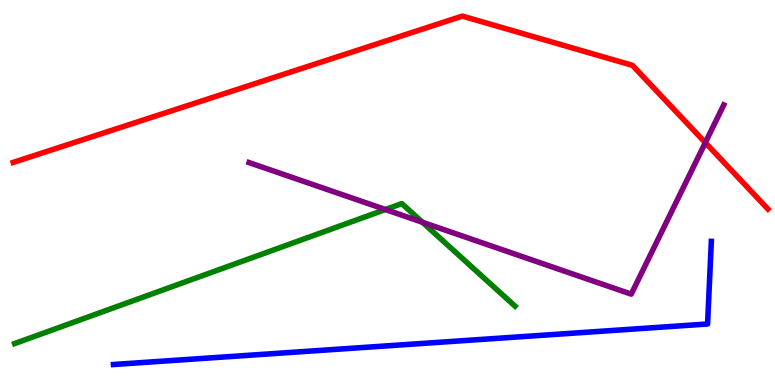[{'lines': ['blue', 'red'], 'intersections': []}, {'lines': ['green', 'red'], 'intersections': []}, {'lines': ['purple', 'red'], 'intersections': [{'x': 9.1, 'y': 6.3}]}, {'lines': ['blue', 'green'], 'intersections': []}, {'lines': ['blue', 'purple'], 'intersections': []}, {'lines': ['green', 'purple'], 'intersections': [{'x': 4.97, 'y': 4.56}, {'x': 5.45, 'y': 4.23}]}]